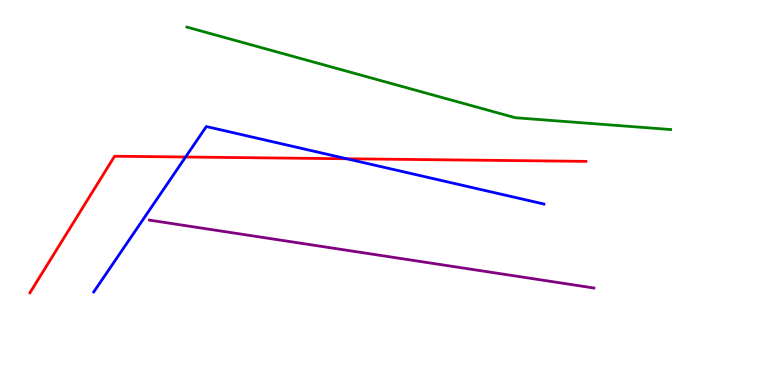[{'lines': ['blue', 'red'], 'intersections': [{'x': 2.39, 'y': 5.92}, {'x': 4.47, 'y': 5.88}]}, {'lines': ['green', 'red'], 'intersections': []}, {'lines': ['purple', 'red'], 'intersections': []}, {'lines': ['blue', 'green'], 'intersections': []}, {'lines': ['blue', 'purple'], 'intersections': []}, {'lines': ['green', 'purple'], 'intersections': []}]